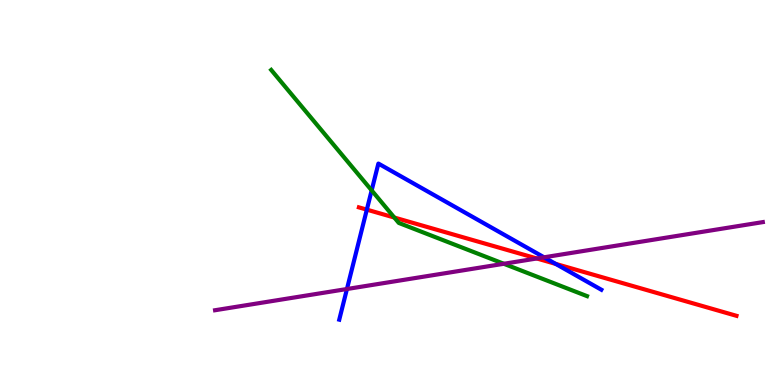[{'lines': ['blue', 'red'], 'intersections': [{'x': 4.73, 'y': 4.55}, {'x': 7.17, 'y': 3.15}]}, {'lines': ['green', 'red'], 'intersections': [{'x': 5.09, 'y': 4.35}]}, {'lines': ['purple', 'red'], 'intersections': [{'x': 6.93, 'y': 3.29}]}, {'lines': ['blue', 'green'], 'intersections': [{'x': 4.8, 'y': 5.05}]}, {'lines': ['blue', 'purple'], 'intersections': [{'x': 4.48, 'y': 2.49}, {'x': 7.02, 'y': 3.32}]}, {'lines': ['green', 'purple'], 'intersections': [{'x': 6.5, 'y': 3.15}]}]